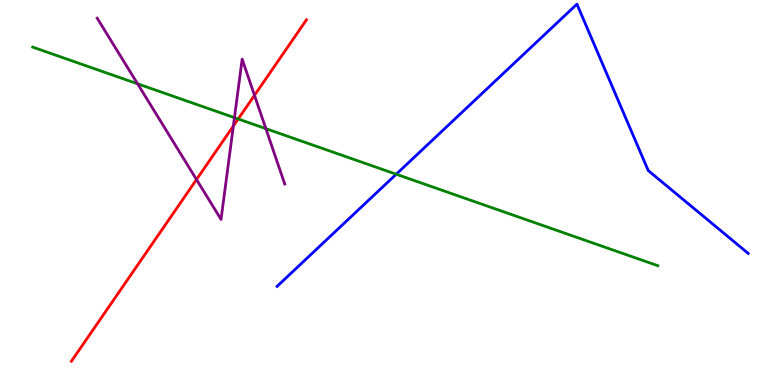[{'lines': ['blue', 'red'], 'intersections': []}, {'lines': ['green', 'red'], 'intersections': [{'x': 3.07, 'y': 6.91}]}, {'lines': ['purple', 'red'], 'intersections': [{'x': 2.54, 'y': 5.34}, {'x': 3.01, 'y': 6.73}, {'x': 3.28, 'y': 7.52}]}, {'lines': ['blue', 'green'], 'intersections': [{'x': 5.11, 'y': 5.47}]}, {'lines': ['blue', 'purple'], 'intersections': []}, {'lines': ['green', 'purple'], 'intersections': [{'x': 1.78, 'y': 7.82}, {'x': 3.03, 'y': 6.94}, {'x': 3.43, 'y': 6.66}]}]